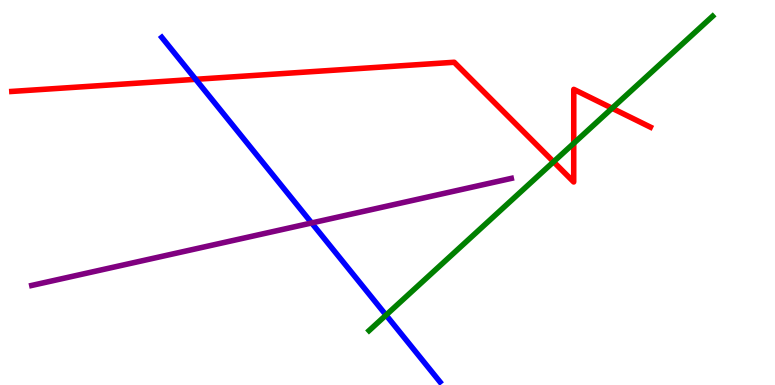[{'lines': ['blue', 'red'], 'intersections': [{'x': 2.52, 'y': 7.94}]}, {'lines': ['green', 'red'], 'intersections': [{'x': 7.14, 'y': 5.8}, {'x': 7.4, 'y': 6.28}, {'x': 7.9, 'y': 7.19}]}, {'lines': ['purple', 'red'], 'intersections': []}, {'lines': ['blue', 'green'], 'intersections': [{'x': 4.98, 'y': 1.82}]}, {'lines': ['blue', 'purple'], 'intersections': [{'x': 4.02, 'y': 4.21}]}, {'lines': ['green', 'purple'], 'intersections': []}]